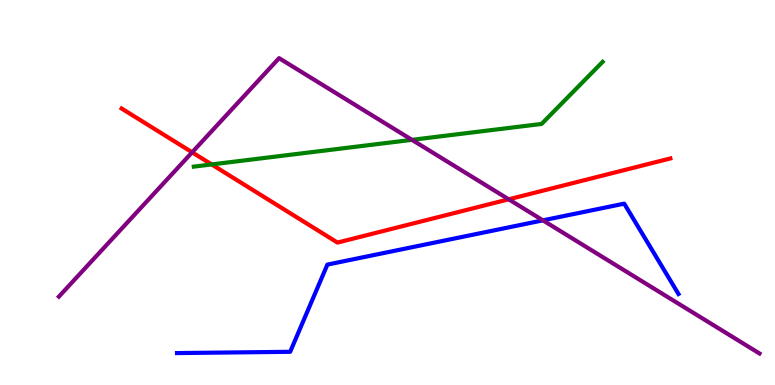[{'lines': ['blue', 'red'], 'intersections': []}, {'lines': ['green', 'red'], 'intersections': [{'x': 2.73, 'y': 5.73}]}, {'lines': ['purple', 'red'], 'intersections': [{'x': 2.48, 'y': 6.04}, {'x': 6.56, 'y': 4.82}]}, {'lines': ['blue', 'green'], 'intersections': []}, {'lines': ['blue', 'purple'], 'intersections': [{'x': 7.01, 'y': 4.28}]}, {'lines': ['green', 'purple'], 'intersections': [{'x': 5.32, 'y': 6.37}]}]